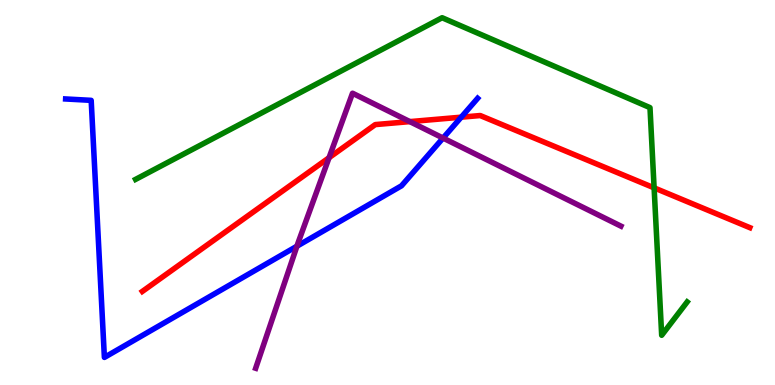[{'lines': ['blue', 'red'], 'intersections': [{'x': 5.95, 'y': 6.96}]}, {'lines': ['green', 'red'], 'intersections': [{'x': 8.44, 'y': 5.12}]}, {'lines': ['purple', 'red'], 'intersections': [{'x': 4.25, 'y': 5.9}, {'x': 5.29, 'y': 6.84}]}, {'lines': ['blue', 'green'], 'intersections': []}, {'lines': ['blue', 'purple'], 'intersections': [{'x': 3.83, 'y': 3.6}, {'x': 5.72, 'y': 6.41}]}, {'lines': ['green', 'purple'], 'intersections': []}]